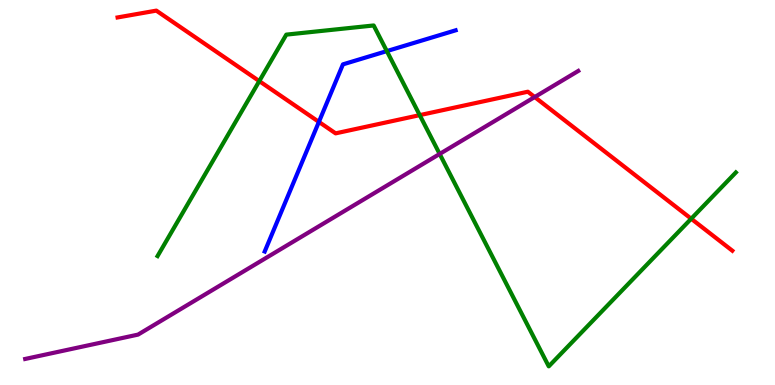[{'lines': ['blue', 'red'], 'intersections': [{'x': 4.11, 'y': 6.83}]}, {'lines': ['green', 'red'], 'intersections': [{'x': 3.35, 'y': 7.89}, {'x': 5.42, 'y': 7.01}, {'x': 8.92, 'y': 4.32}]}, {'lines': ['purple', 'red'], 'intersections': [{'x': 6.9, 'y': 7.48}]}, {'lines': ['blue', 'green'], 'intersections': [{'x': 4.99, 'y': 8.67}]}, {'lines': ['blue', 'purple'], 'intersections': []}, {'lines': ['green', 'purple'], 'intersections': [{'x': 5.67, 'y': 6.0}]}]